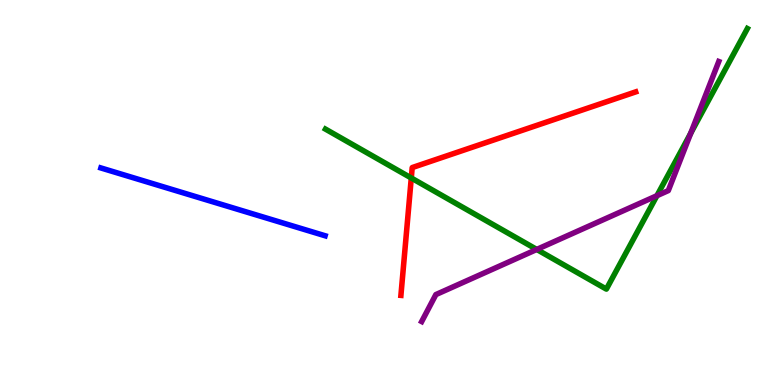[{'lines': ['blue', 'red'], 'intersections': []}, {'lines': ['green', 'red'], 'intersections': [{'x': 5.31, 'y': 5.38}]}, {'lines': ['purple', 'red'], 'intersections': []}, {'lines': ['blue', 'green'], 'intersections': []}, {'lines': ['blue', 'purple'], 'intersections': []}, {'lines': ['green', 'purple'], 'intersections': [{'x': 6.93, 'y': 3.52}, {'x': 8.48, 'y': 4.92}, {'x': 8.91, 'y': 6.54}]}]